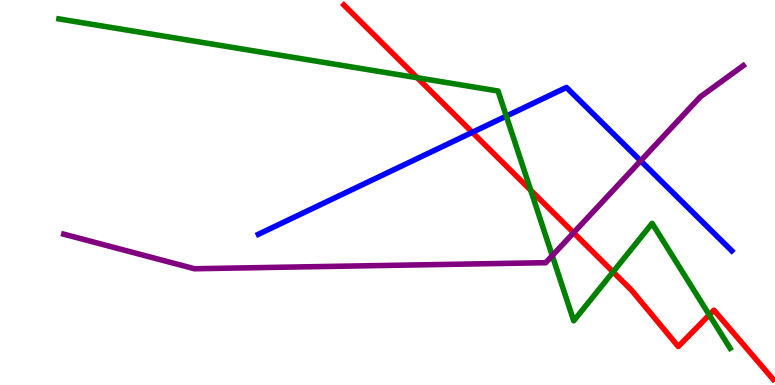[{'lines': ['blue', 'red'], 'intersections': [{'x': 6.09, 'y': 6.56}]}, {'lines': ['green', 'red'], 'intersections': [{'x': 5.38, 'y': 7.98}, {'x': 6.85, 'y': 5.06}, {'x': 7.91, 'y': 2.94}, {'x': 9.15, 'y': 1.82}]}, {'lines': ['purple', 'red'], 'intersections': [{'x': 7.4, 'y': 3.95}]}, {'lines': ['blue', 'green'], 'intersections': [{'x': 6.53, 'y': 6.98}]}, {'lines': ['blue', 'purple'], 'intersections': [{'x': 8.27, 'y': 5.82}]}, {'lines': ['green', 'purple'], 'intersections': [{'x': 7.13, 'y': 3.36}]}]